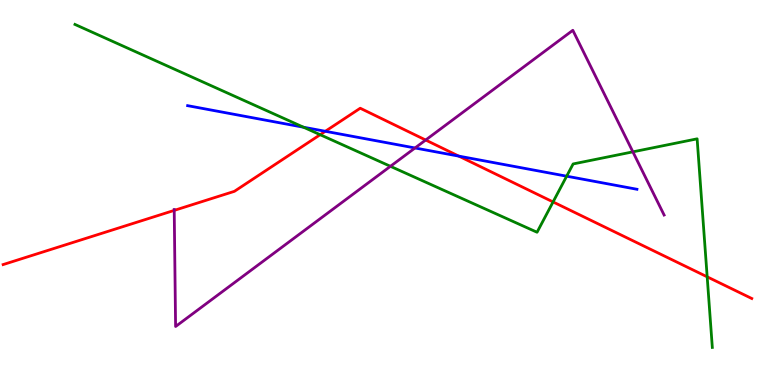[{'lines': ['blue', 'red'], 'intersections': [{'x': 4.2, 'y': 6.59}, {'x': 5.92, 'y': 5.94}]}, {'lines': ['green', 'red'], 'intersections': [{'x': 4.13, 'y': 6.5}, {'x': 7.14, 'y': 4.75}, {'x': 9.12, 'y': 2.81}]}, {'lines': ['purple', 'red'], 'intersections': [{'x': 2.25, 'y': 4.54}, {'x': 5.49, 'y': 6.36}]}, {'lines': ['blue', 'green'], 'intersections': [{'x': 3.92, 'y': 6.7}, {'x': 7.31, 'y': 5.42}]}, {'lines': ['blue', 'purple'], 'intersections': [{'x': 5.36, 'y': 6.16}]}, {'lines': ['green', 'purple'], 'intersections': [{'x': 5.04, 'y': 5.68}, {'x': 8.17, 'y': 6.06}]}]